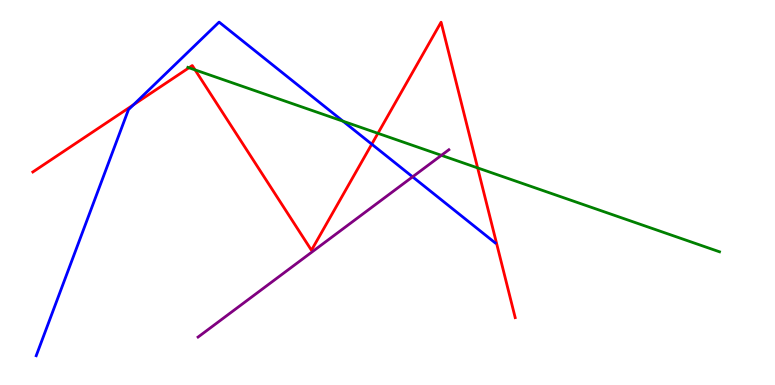[{'lines': ['blue', 'red'], 'intersections': [{'x': 1.72, 'y': 7.28}, {'x': 4.8, 'y': 6.26}]}, {'lines': ['green', 'red'], 'intersections': [{'x': 2.44, 'y': 8.24}, {'x': 2.52, 'y': 8.18}, {'x': 4.88, 'y': 6.54}, {'x': 6.16, 'y': 5.64}]}, {'lines': ['purple', 'red'], 'intersections': []}, {'lines': ['blue', 'green'], 'intersections': [{'x': 4.43, 'y': 6.85}]}, {'lines': ['blue', 'purple'], 'intersections': [{'x': 5.32, 'y': 5.41}]}, {'lines': ['green', 'purple'], 'intersections': [{'x': 5.7, 'y': 5.97}]}]